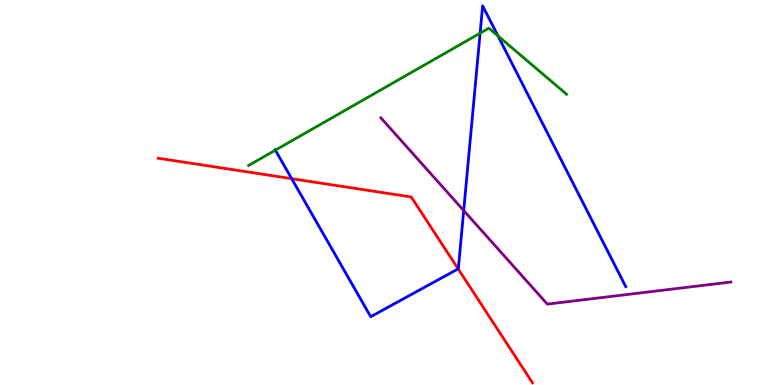[{'lines': ['blue', 'red'], 'intersections': [{'x': 3.76, 'y': 5.36}, {'x': 5.91, 'y': 3.02}]}, {'lines': ['green', 'red'], 'intersections': []}, {'lines': ['purple', 'red'], 'intersections': []}, {'lines': ['blue', 'green'], 'intersections': [{'x': 3.55, 'y': 6.1}, {'x': 6.2, 'y': 9.14}, {'x': 6.43, 'y': 9.07}]}, {'lines': ['blue', 'purple'], 'intersections': [{'x': 5.98, 'y': 4.53}]}, {'lines': ['green', 'purple'], 'intersections': []}]